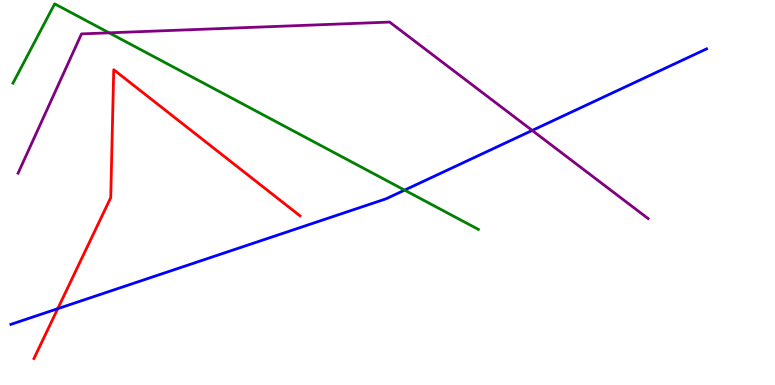[{'lines': ['blue', 'red'], 'intersections': [{'x': 0.745, 'y': 1.98}]}, {'lines': ['green', 'red'], 'intersections': []}, {'lines': ['purple', 'red'], 'intersections': []}, {'lines': ['blue', 'green'], 'intersections': [{'x': 5.22, 'y': 5.06}]}, {'lines': ['blue', 'purple'], 'intersections': [{'x': 6.87, 'y': 6.61}]}, {'lines': ['green', 'purple'], 'intersections': [{'x': 1.41, 'y': 9.15}]}]